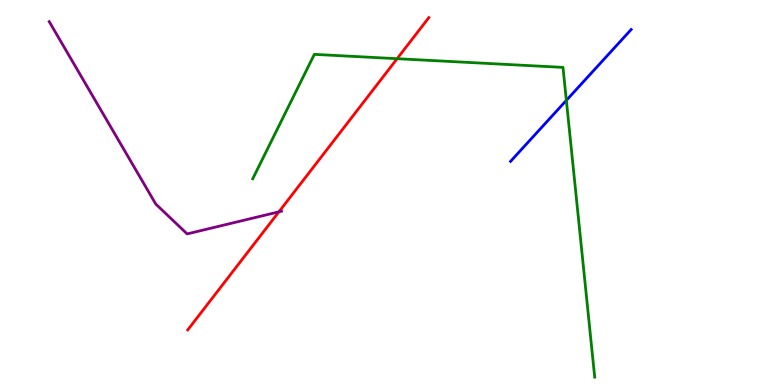[{'lines': ['blue', 'red'], 'intersections': []}, {'lines': ['green', 'red'], 'intersections': [{'x': 5.12, 'y': 8.48}]}, {'lines': ['purple', 'red'], 'intersections': [{'x': 3.6, 'y': 4.5}]}, {'lines': ['blue', 'green'], 'intersections': [{'x': 7.31, 'y': 7.39}]}, {'lines': ['blue', 'purple'], 'intersections': []}, {'lines': ['green', 'purple'], 'intersections': []}]